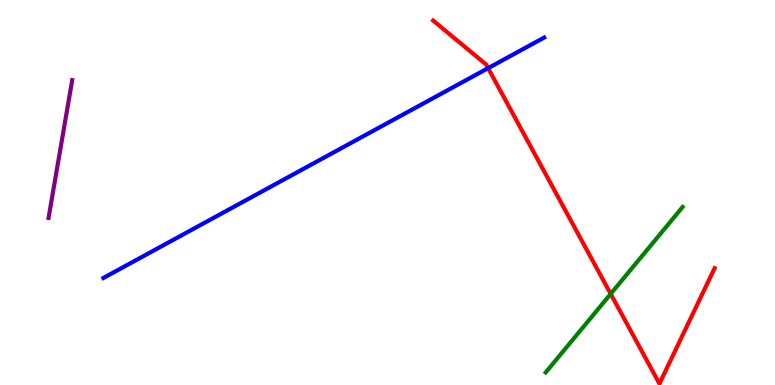[{'lines': ['blue', 'red'], 'intersections': [{'x': 6.3, 'y': 8.23}]}, {'lines': ['green', 'red'], 'intersections': [{'x': 7.88, 'y': 2.37}]}, {'lines': ['purple', 'red'], 'intersections': []}, {'lines': ['blue', 'green'], 'intersections': []}, {'lines': ['blue', 'purple'], 'intersections': []}, {'lines': ['green', 'purple'], 'intersections': []}]